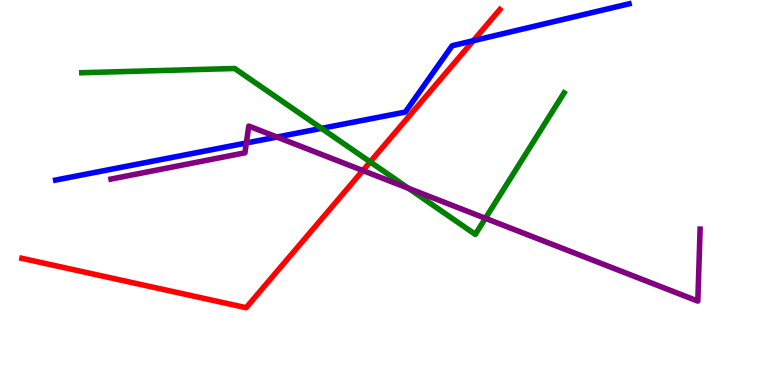[{'lines': ['blue', 'red'], 'intersections': [{'x': 6.11, 'y': 8.94}]}, {'lines': ['green', 'red'], 'intersections': [{'x': 4.78, 'y': 5.79}]}, {'lines': ['purple', 'red'], 'intersections': [{'x': 4.68, 'y': 5.57}]}, {'lines': ['blue', 'green'], 'intersections': [{'x': 4.15, 'y': 6.67}]}, {'lines': ['blue', 'purple'], 'intersections': [{'x': 3.18, 'y': 6.29}, {'x': 3.57, 'y': 6.44}]}, {'lines': ['green', 'purple'], 'intersections': [{'x': 5.27, 'y': 5.11}, {'x': 6.26, 'y': 4.33}]}]